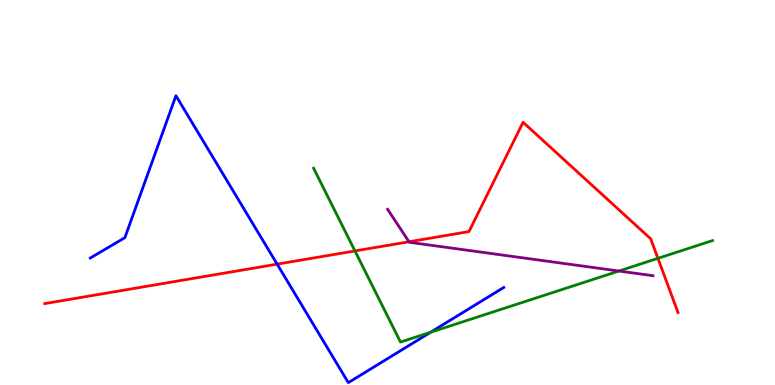[{'lines': ['blue', 'red'], 'intersections': [{'x': 3.58, 'y': 3.14}]}, {'lines': ['green', 'red'], 'intersections': [{'x': 4.58, 'y': 3.48}, {'x': 8.49, 'y': 3.29}]}, {'lines': ['purple', 'red'], 'intersections': [{'x': 5.28, 'y': 3.72}]}, {'lines': ['blue', 'green'], 'intersections': [{'x': 5.56, 'y': 1.37}]}, {'lines': ['blue', 'purple'], 'intersections': []}, {'lines': ['green', 'purple'], 'intersections': [{'x': 7.99, 'y': 2.96}]}]